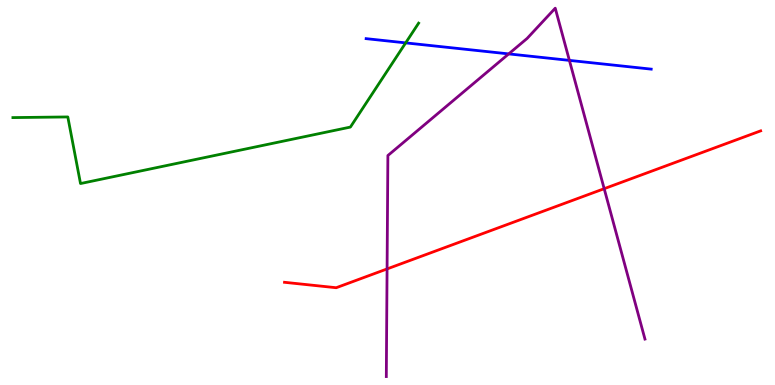[{'lines': ['blue', 'red'], 'intersections': []}, {'lines': ['green', 'red'], 'intersections': []}, {'lines': ['purple', 'red'], 'intersections': [{'x': 4.99, 'y': 3.01}, {'x': 7.8, 'y': 5.1}]}, {'lines': ['blue', 'green'], 'intersections': [{'x': 5.23, 'y': 8.89}]}, {'lines': ['blue', 'purple'], 'intersections': [{'x': 6.56, 'y': 8.6}, {'x': 7.35, 'y': 8.43}]}, {'lines': ['green', 'purple'], 'intersections': []}]